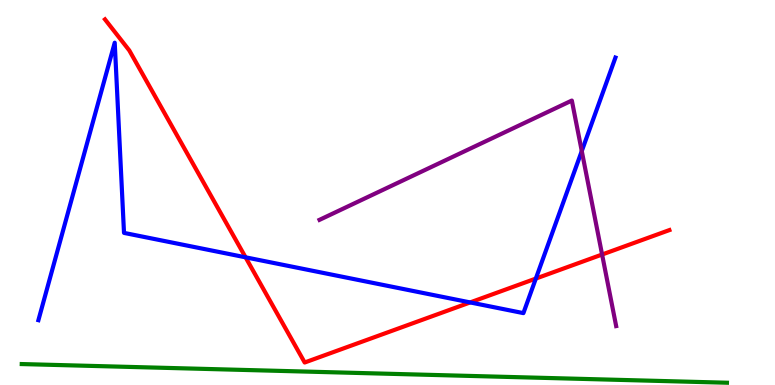[{'lines': ['blue', 'red'], 'intersections': [{'x': 3.17, 'y': 3.32}, {'x': 6.07, 'y': 2.14}, {'x': 6.91, 'y': 2.76}]}, {'lines': ['green', 'red'], 'intersections': []}, {'lines': ['purple', 'red'], 'intersections': [{'x': 7.77, 'y': 3.39}]}, {'lines': ['blue', 'green'], 'intersections': []}, {'lines': ['blue', 'purple'], 'intersections': [{'x': 7.51, 'y': 6.08}]}, {'lines': ['green', 'purple'], 'intersections': []}]